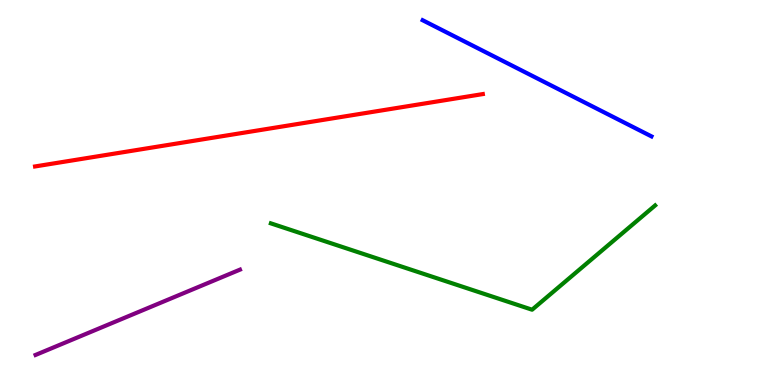[{'lines': ['blue', 'red'], 'intersections': []}, {'lines': ['green', 'red'], 'intersections': []}, {'lines': ['purple', 'red'], 'intersections': []}, {'lines': ['blue', 'green'], 'intersections': []}, {'lines': ['blue', 'purple'], 'intersections': []}, {'lines': ['green', 'purple'], 'intersections': []}]